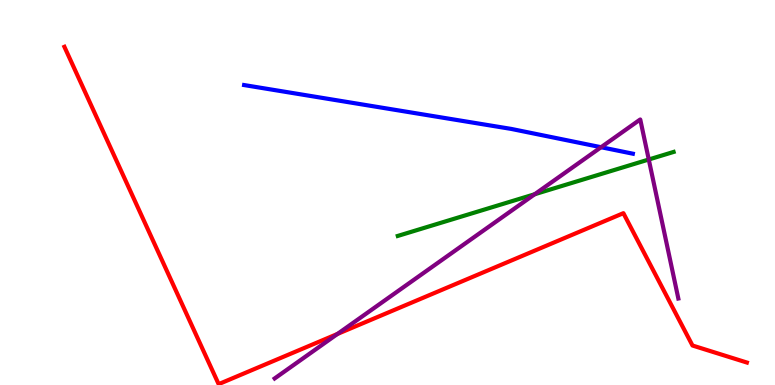[{'lines': ['blue', 'red'], 'intersections': []}, {'lines': ['green', 'red'], 'intersections': []}, {'lines': ['purple', 'red'], 'intersections': [{'x': 4.35, 'y': 1.33}]}, {'lines': ['blue', 'green'], 'intersections': []}, {'lines': ['blue', 'purple'], 'intersections': [{'x': 7.76, 'y': 6.18}]}, {'lines': ['green', 'purple'], 'intersections': [{'x': 6.9, 'y': 4.95}, {'x': 8.37, 'y': 5.86}]}]